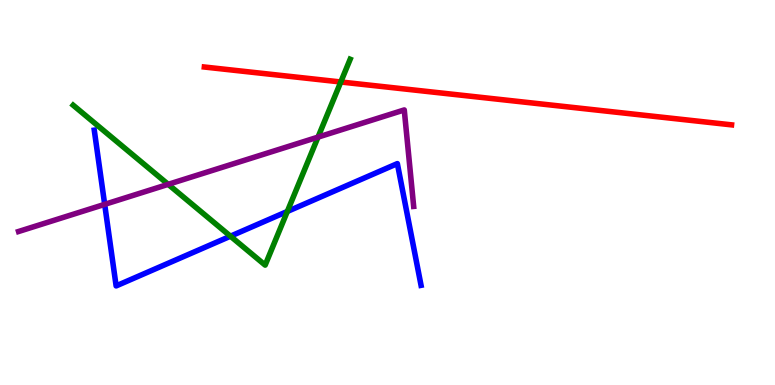[{'lines': ['blue', 'red'], 'intersections': []}, {'lines': ['green', 'red'], 'intersections': [{'x': 4.4, 'y': 7.87}]}, {'lines': ['purple', 'red'], 'intersections': []}, {'lines': ['blue', 'green'], 'intersections': [{'x': 2.97, 'y': 3.87}, {'x': 3.71, 'y': 4.51}]}, {'lines': ['blue', 'purple'], 'intersections': [{'x': 1.35, 'y': 4.69}]}, {'lines': ['green', 'purple'], 'intersections': [{'x': 2.17, 'y': 5.21}, {'x': 4.1, 'y': 6.44}]}]